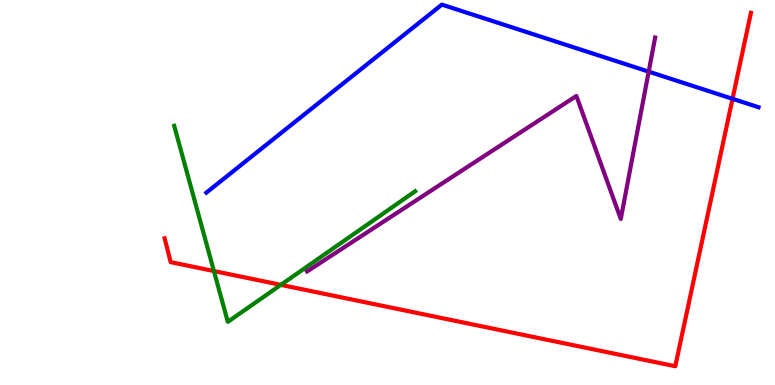[{'lines': ['blue', 'red'], 'intersections': [{'x': 9.45, 'y': 7.43}]}, {'lines': ['green', 'red'], 'intersections': [{'x': 2.76, 'y': 2.96}, {'x': 3.62, 'y': 2.6}]}, {'lines': ['purple', 'red'], 'intersections': []}, {'lines': ['blue', 'green'], 'intersections': []}, {'lines': ['blue', 'purple'], 'intersections': [{'x': 8.37, 'y': 8.14}]}, {'lines': ['green', 'purple'], 'intersections': []}]